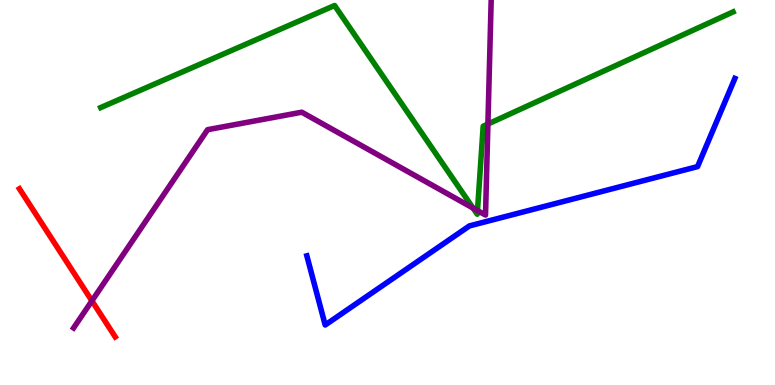[{'lines': ['blue', 'red'], 'intersections': []}, {'lines': ['green', 'red'], 'intersections': []}, {'lines': ['purple', 'red'], 'intersections': [{'x': 1.19, 'y': 2.19}]}, {'lines': ['blue', 'green'], 'intersections': []}, {'lines': ['blue', 'purple'], 'intersections': []}, {'lines': ['green', 'purple'], 'intersections': [{'x': 6.1, 'y': 4.6}, {'x': 6.16, 'y': 4.53}, {'x': 6.3, 'y': 6.78}]}]